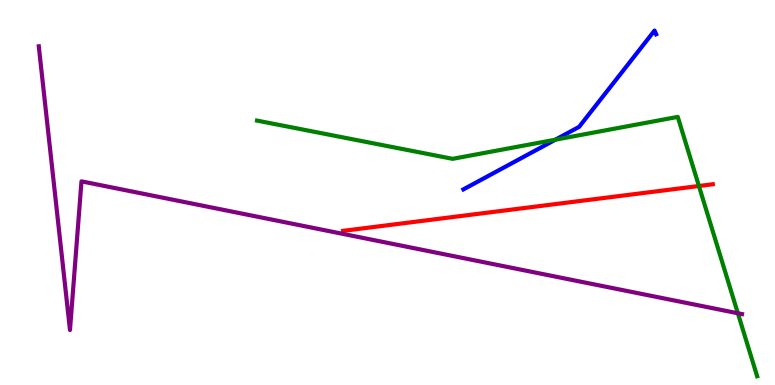[{'lines': ['blue', 'red'], 'intersections': []}, {'lines': ['green', 'red'], 'intersections': [{'x': 9.02, 'y': 5.17}]}, {'lines': ['purple', 'red'], 'intersections': []}, {'lines': ['blue', 'green'], 'intersections': [{'x': 7.17, 'y': 6.37}]}, {'lines': ['blue', 'purple'], 'intersections': []}, {'lines': ['green', 'purple'], 'intersections': [{'x': 9.52, 'y': 1.86}]}]